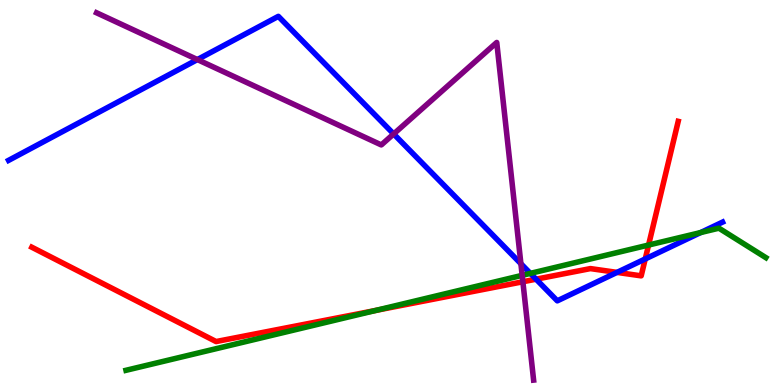[{'lines': ['blue', 'red'], 'intersections': [{'x': 6.92, 'y': 2.75}, {'x': 7.96, 'y': 2.92}, {'x': 8.33, 'y': 3.27}]}, {'lines': ['green', 'red'], 'intersections': [{'x': 4.85, 'y': 1.94}, {'x': 8.37, 'y': 3.64}]}, {'lines': ['purple', 'red'], 'intersections': [{'x': 6.75, 'y': 2.68}]}, {'lines': ['blue', 'green'], 'intersections': [{'x': 6.84, 'y': 2.9}, {'x': 9.04, 'y': 3.96}]}, {'lines': ['blue', 'purple'], 'intersections': [{'x': 2.55, 'y': 8.45}, {'x': 5.08, 'y': 6.52}, {'x': 6.72, 'y': 3.15}]}, {'lines': ['green', 'purple'], 'intersections': [{'x': 6.74, 'y': 2.85}]}]